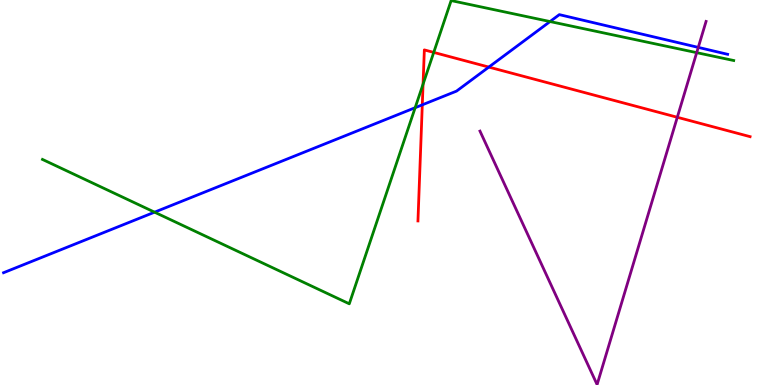[{'lines': ['blue', 'red'], 'intersections': [{'x': 5.45, 'y': 7.28}, {'x': 6.31, 'y': 8.26}]}, {'lines': ['green', 'red'], 'intersections': [{'x': 5.46, 'y': 7.81}, {'x': 5.6, 'y': 8.64}]}, {'lines': ['purple', 'red'], 'intersections': [{'x': 8.74, 'y': 6.95}]}, {'lines': ['blue', 'green'], 'intersections': [{'x': 1.99, 'y': 4.49}, {'x': 5.36, 'y': 7.2}, {'x': 7.1, 'y': 9.44}]}, {'lines': ['blue', 'purple'], 'intersections': [{'x': 9.01, 'y': 8.77}]}, {'lines': ['green', 'purple'], 'intersections': [{'x': 8.99, 'y': 8.63}]}]